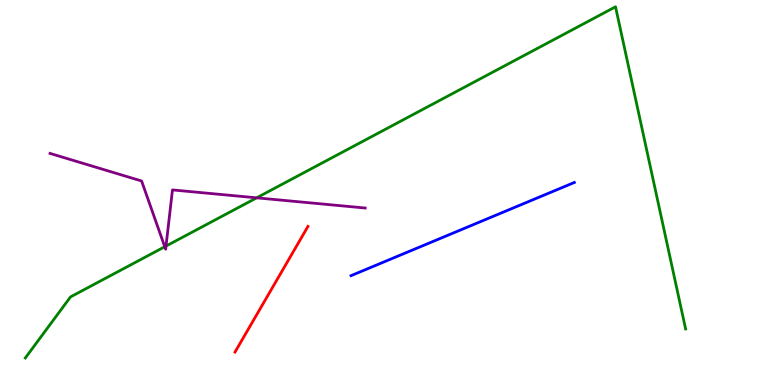[{'lines': ['blue', 'red'], 'intersections': []}, {'lines': ['green', 'red'], 'intersections': []}, {'lines': ['purple', 'red'], 'intersections': []}, {'lines': ['blue', 'green'], 'intersections': []}, {'lines': ['blue', 'purple'], 'intersections': []}, {'lines': ['green', 'purple'], 'intersections': [{'x': 2.13, 'y': 3.59}, {'x': 2.14, 'y': 3.61}, {'x': 3.31, 'y': 4.86}]}]